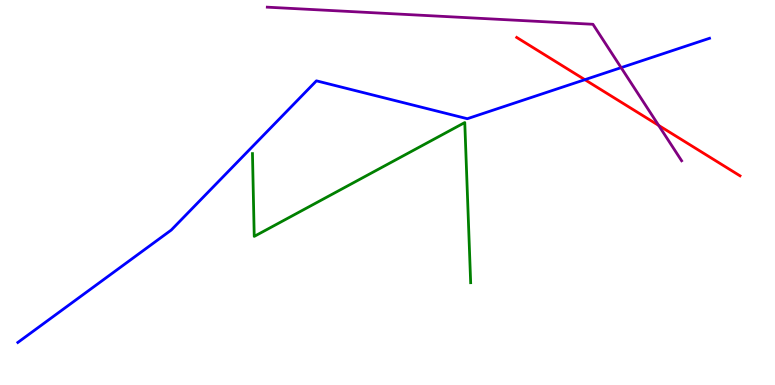[{'lines': ['blue', 'red'], 'intersections': [{'x': 7.55, 'y': 7.93}]}, {'lines': ['green', 'red'], 'intersections': []}, {'lines': ['purple', 'red'], 'intersections': [{'x': 8.5, 'y': 6.74}]}, {'lines': ['blue', 'green'], 'intersections': []}, {'lines': ['blue', 'purple'], 'intersections': [{'x': 8.01, 'y': 8.24}]}, {'lines': ['green', 'purple'], 'intersections': []}]